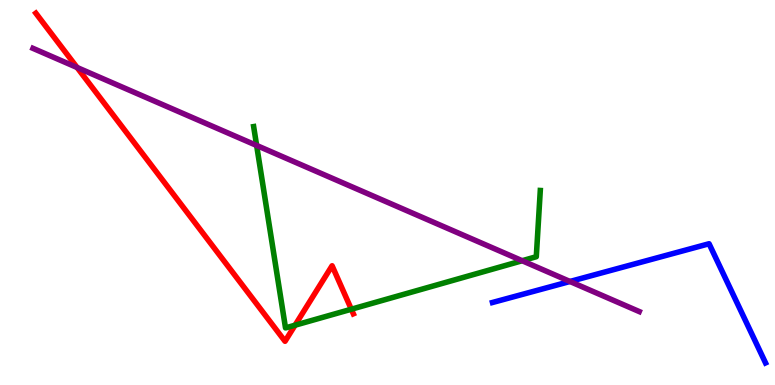[{'lines': ['blue', 'red'], 'intersections': []}, {'lines': ['green', 'red'], 'intersections': [{'x': 3.81, 'y': 1.55}, {'x': 4.53, 'y': 1.97}]}, {'lines': ['purple', 'red'], 'intersections': [{'x': 0.995, 'y': 8.25}]}, {'lines': ['blue', 'green'], 'intersections': []}, {'lines': ['blue', 'purple'], 'intersections': [{'x': 7.35, 'y': 2.69}]}, {'lines': ['green', 'purple'], 'intersections': [{'x': 3.31, 'y': 6.22}, {'x': 6.74, 'y': 3.23}]}]